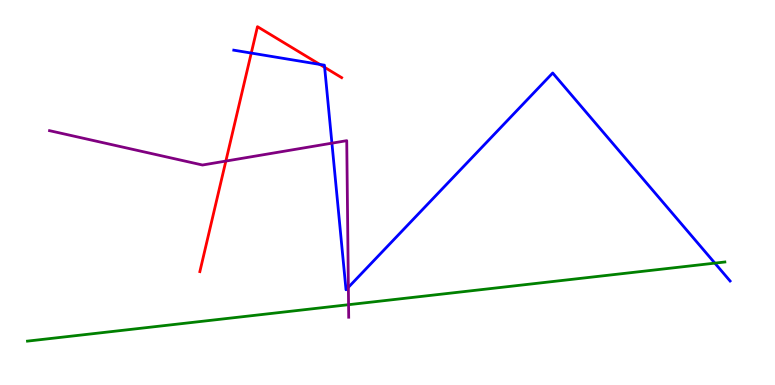[{'lines': ['blue', 'red'], 'intersections': [{'x': 3.24, 'y': 8.62}, {'x': 4.13, 'y': 8.33}, {'x': 4.19, 'y': 8.25}]}, {'lines': ['green', 'red'], 'intersections': []}, {'lines': ['purple', 'red'], 'intersections': [{'x': 2.91, 'y': 5.82}]}, {'lines': ['blue', 'green'], 'intersections': [{'x': 9.22, 'y': 3.17}]}, {'lines': ['blue', 'purple'], 'intersections': [{'x': 4.28, 'y': 6.28}, {'x': 4.5, 'y': 2.54}]}, {'lines': ['green', 'purple'], 'intersections': [{'x': 4.5, 'y': 2.09}]}]